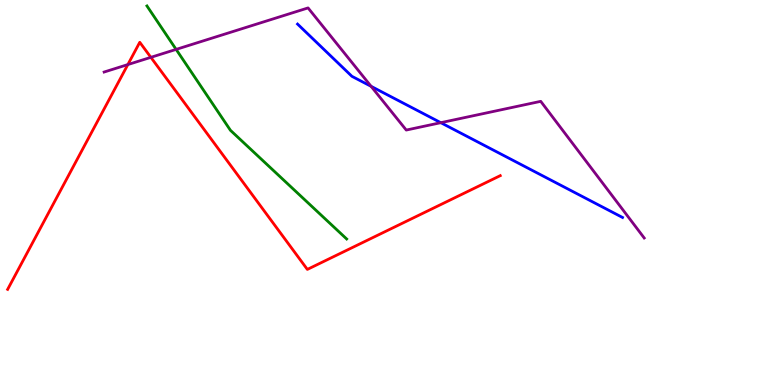[{'lines': ['blue', 'red'], 'intersections': []}, {'lines': ['green', 'red'], 'intersections': []}, {'lines': ['purple', 'red'], 'intersections': [{'x': 1.65, 'y': 8.32}, {'x': 1.95, 'y': 8.51}]}, {'lines': ['blue', 'green'], 'intersections': []}, {'lines': ['blue', 'purple'], 'intersections': [{'x': 4.79, 'y': 7.76}, {'x': 5.69, 'y': 6.81}]}, {'lines': ['green', 'purple'], 'intersections': [{'x': 2.27, 'y': 8.72}]}]